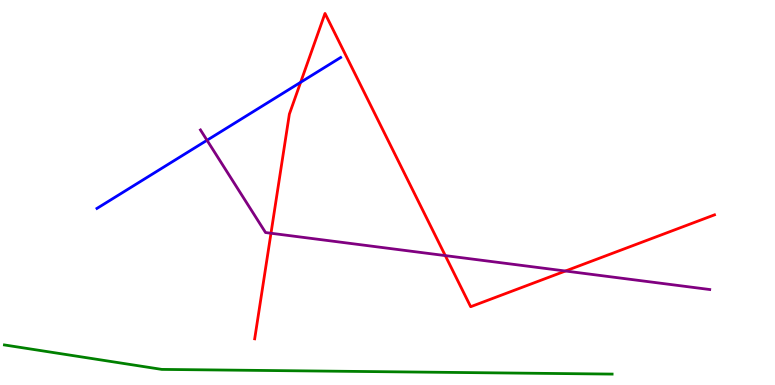[{'lines': ['blue', 'red'], 'intersections': [{'x': 3.88, 'y': 7.86}]}, {'lines': ['green', 'red'], 'intersections': []}, {'lines': ['purple', 'red'], 'intersections': [{'x': 3.5, 'y': 3.94}, {'x': 5.75, 'y': 3.36}, {'x': 7.3, 'y': 2.96}]}, {'lines': ['blue', 'green'], 'intersections': []}, {'lines': ['blue', 'purple'], 'intersections': [{'x': 2.67, 'y': 6.36}]}, {'lines': ['green', 'purple'], 'intersections': []}]